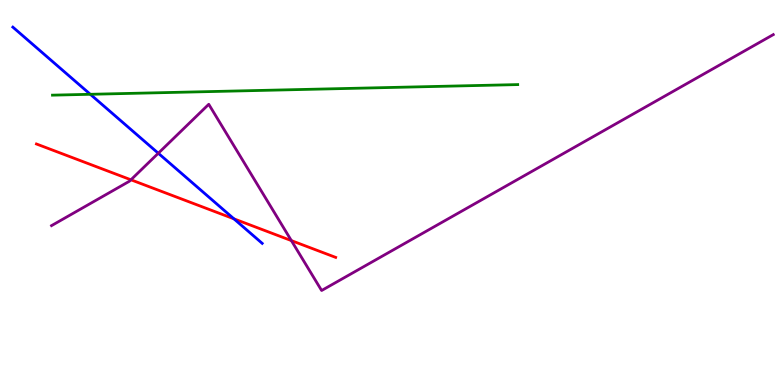[{'lines': ['blue', 'red'], 'intersections': [{'x': 3.02, 'y': 4.32}]}, {'lines': ['green', 'red'], 'intersections': []}, {'lines': ['purple', 'red'], 'intersections': [{'x': 1.69, 'y': 5.33}, {'x': 3.76, 'y': 3.75}]}, {'lines': ['blue', 'green'], 'intersections': [{'x': 1.17, 'y': 7.55}]}, {'lines': ['blue', 'purple'], 'intersections': [{'x': 2.04, 'y': 6.02}]}, {'lines': ['green', 'purple'], 'intersections': []}]